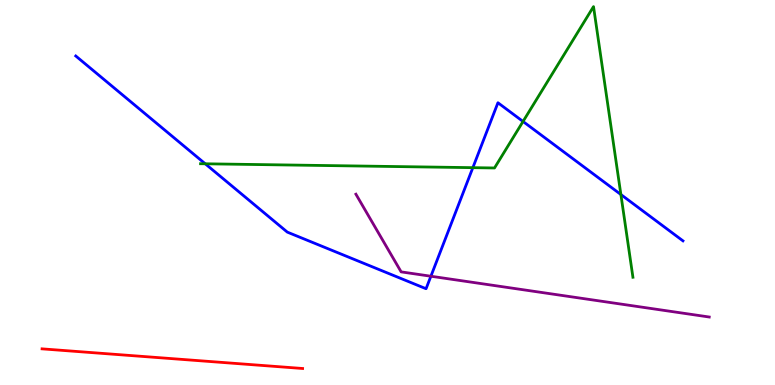[{'lines': ['blue', 'red'], 'intersections': []}, {'lines': ['green', 'red'], 'intersections': []}, {'lines': ['purple', 'red'], 'intersections': []}, {'lines': ['blue', 'green'], 'intersections': [{'x': 2.65, 'y': 5.75}, {'x': 6.1, 'y': 5.65}, {'x': 6.75, 'y': 6.84}, {'x': 8.01, 'y': 4.95}]}, {'lines': ['blue', 'purple'], 'intersections': [{'x': 5.56, 'y': 2.83}]}, {'lines': ['green', 'purple'], 'intersections': []}]